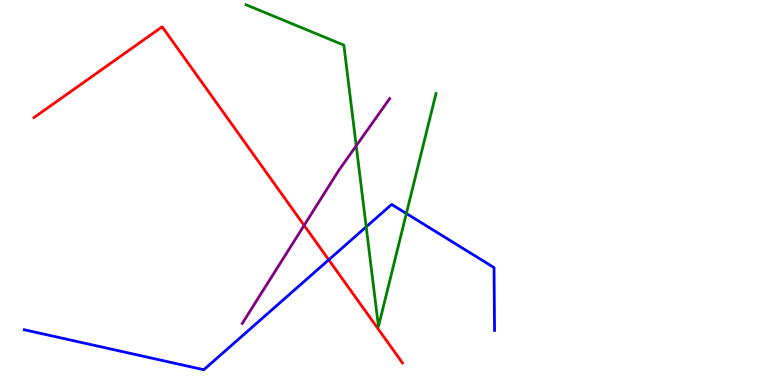[{'lines': ['blue', 'red'], 'intersections': [{'x': 4.24, 'y': 3.25}]}, {'lines': ['green', 'red'], 'intersections': []}, {'lines': ['purple', 'red'], 'intersections': [{'x': 3.92, 'y': 4.15}]}, {'lines': ['blue', 'green'], 'intersections': [{'x': 4.73, 'y': 4.11}, {'x': 5.24, 'y': 4.45}]}, {'lines': ['blue', 'purple'], 'intersections': []}, {'lines': ['green', 'purple'], 'intersections': [{'x': 4.6, 'y': 6.21}]}]